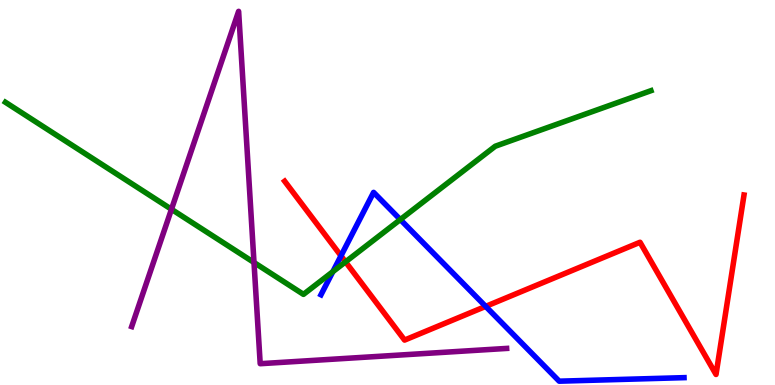[{'lines': ['blue', 'red'], 'intersections': [{'x': 4.4, 'y': 3.35}, {'x': 6.27, 'y': 2.04}]}, {'lines': ['green', 'red'], 'intersections': [{'x': 4.46, 'y': 3.2}]}, {'lines': ['purple', 'red'], 'intersections': []}, {'lines': ['blue', 'green'], 'intersections': [{'x': 4.29, 'y': 2.94}, {'x': 5.17, 'y': 4.3}]}, {'lines': ['blue', 'purple'], 'intersections': []}, {'lines': ['green', 'purple'], 'intersections': [{'x': 2.21, 'y': 4.56}, {'x': 3.28, 'y': 3.18}]}]